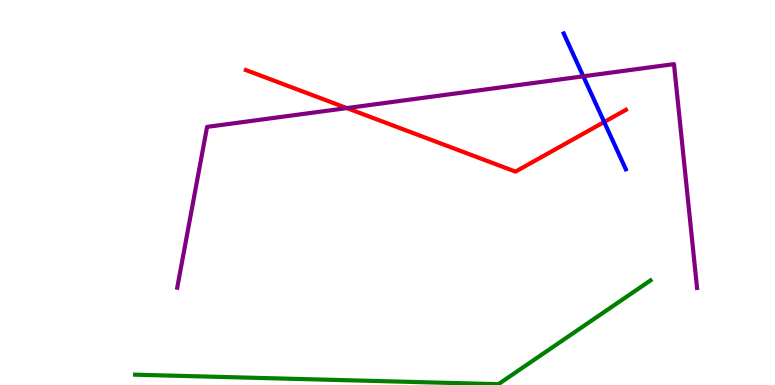[{'lines': ['blue', 'red'], 'intersections': [{'x': 7.8, 'y': 6.83}]}, {'lines': ['green', 'red'], 'intersections': []}, {'lines': ['purple', 'red'], 'intersections': [{'x': 4.48, 'y': 7.19}]}, {'lines': ['blue', 'green'], 'intersections': []}, {'lines': ['blue', 'purple'], 'intersections': [{'x': 7.53, 'y': 8.02}]}, {'lines': ['green', 'purple'], 'intersections': []}]